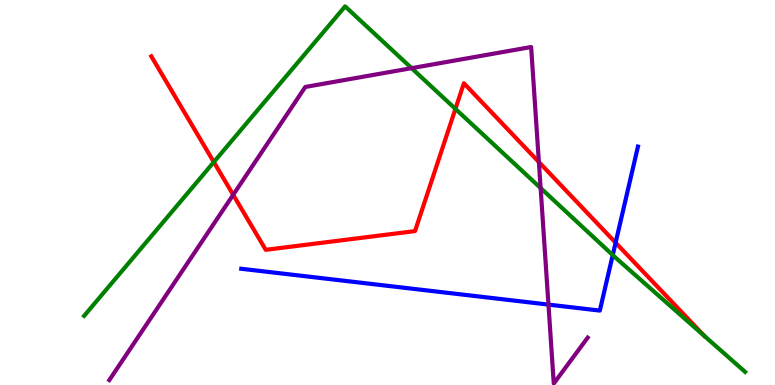[{'lines': ['blue', 'red'], 'intersections': [{'x': 7.94, 'y': 3.7}]}, {'lines': ['green', 'red'], 'intersections': [{'x': 2.76, 'y': 5.79}, {'x': 5.88, 'y': 7.17}, {'x': 9.09, 'y': 1.28}]}, {'lines': ['purple', 'red'], 'intersections': [{'x': 3.01, 'y': 4.94}, {'x': 6.95, 'y': 5.79}]}, {'lines': ['blue', 'green'], 'intersections': [{'x': 7.91, 'y': 3.38}]}, {'lines': ['blue', 'purple'], 'intersections': [{'x': 7.08, 'y': 2.09}]}, {'lines': ['green', 'purple'], 'intersections': [{'x': 5.31, 'y': 8.23}, {'x': 6.98, 'y': 5.12}]}]